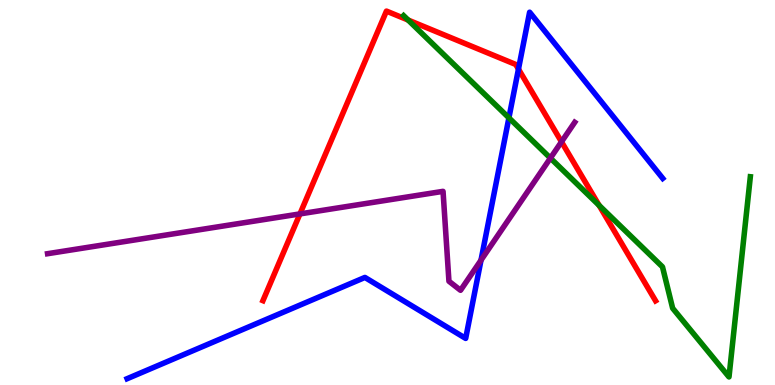[{'lines': ['blue', 'red'], 'intersections': [{'x': 6.69, 'y': 8.21}]}, {'lines': ['green', 'red'], 'intersections': [{'x': 5.27, 'y': 9.48}, {'x': 7.73, 'y': 4.67}]}, {'lines': ['purple', 'red'], 'intersections': [{'x': 3.87, 'y': 4.44}, {'x': 7.25, 'y': 6.32}]}, {'lines': ['blue', 'green'], 'intersections': [{'x': 6.57, 'y': 6.94}]}, {'lines': ['blue', 'purple'], 'intersections': [{'x': 6.21, 'y': 3.24}]}, {'lines': ['green', 'purple'], 'intersections': [{'x': 7.1, 'y': 5.89}]}]